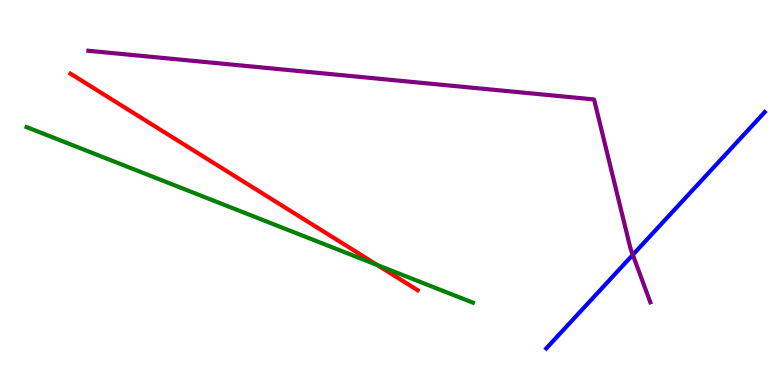[{'lines': ['blue', 'red'], 'intersections': []}, {'lines': ['green', 'red'], 'intersections': [{'x': 4.87, 'y': 3.12}]}, {'lines': ['purple', 'red'], 'intersections': []}, {'lines': ['blue', 'green'], 'intersections': []}, {'lines': ['blue', 'purple'], 'intersections': [{'x': 8.17, 'y': 3.38}]}, {'lines': ['green', 'purple'], 'intersections': []}]